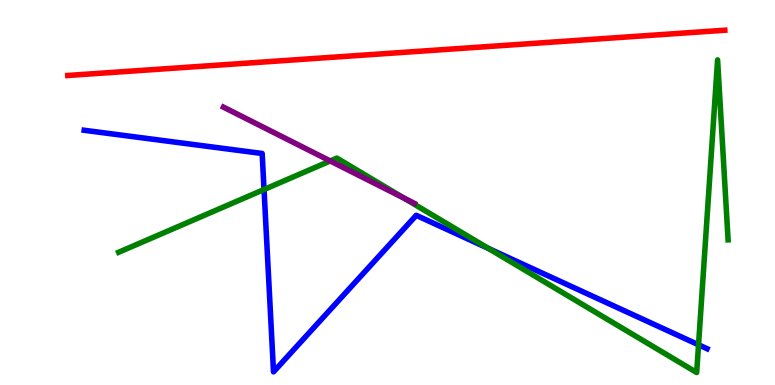[{'lines': ['blue', 'red'], 'intersections': []}, {'lines': ['green', 'red'], 'intersections': []}, {'lines': ['purple', 'red'], 'intersections': []}, {'lines': ['blue', 'green'], 'intersections': [{'x': 3.41, 'y': 5.08}, {'x': 6.3, 'y': 3.55}, {'x': 9.01, 'y': 1.04}]}, {'lines': ['blue', 'purple'], 'intersections': []}, {'lines': ['green', 'purple'], 'intersections': [{'x': 4.26, 'y': 5.82}, {'x': 5.21, 'y': 4.85}]}]